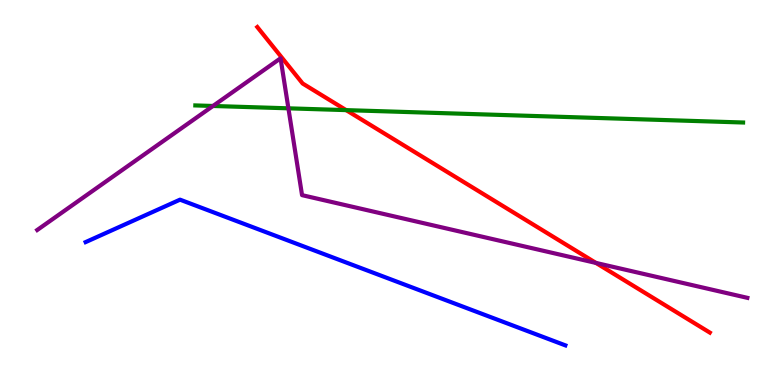[{'lines': ['blue', 'red'], 'intersections': []}, {'lines': ['green', 'red'], 'intersections': [{'x': 4.47, 'y': 7.14}]}, {'lines': ['purple', 'red'], 'intersections': [{'x': 7.69, 'y': 3.17}]}, {'lines': ['blue', 'green'], 'intersections': []}, {'lines': ['blue', 'purple'], 'intersections': []}, {'lines': ['green', 'purple'], 'intersections': [{'x': 2.75, 'y': 7.25}, {'x': 3.72, 'y': 7.19}]}]